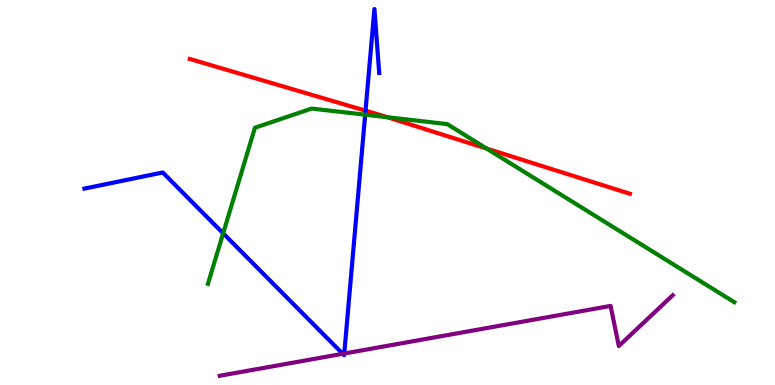[{'lines': ['blue', 'red'], 'intersections': [{'x': 4.72, 'y': 7.13}]}, {'lines': ['green', 'red'], 'intersections': [{'x': 5.0, 'y': 6.95}, {'x': 6.28, 'y': 6.14}]}, {'lines': ['purple', 'red'], 'intersections': []}, {'lines': ['blue', 'green'], 'intersections': [{'x': 2.88, 'y': 3.94}, {'x': 4.71, 'y': 7.02}]}, {'lines': ['blue', 'purple'], 'intersections': [{'x': 4.42, 'y': 0.81}, {'x': 4.44, 'y': 0.817}]}, {'lines': ['green', 'purple'], 'intersections': []}]